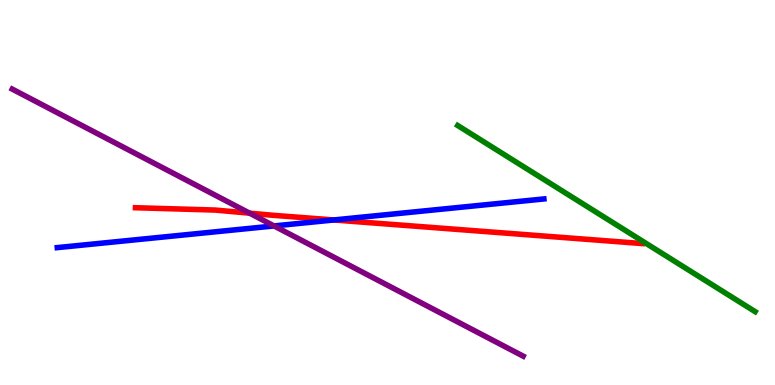[{'lines': ['blue', 'red'], 'intersections': [{'x': 4.31, 'y': 4.29}]}, {'lines': ['green', 'red'], 'intersections': []}, {'lines': ['purple', 'red'], 'intersections': [{'x': 3.22, 'y': 4.46}]}, {'lines': ['blue', 'green'], 'intersections': []}, {'lines': ['blue', 'purple'], 'intersections': [{'x': 3.54, 'y': 4.13}]}, {'lines': ['green', 'purple'], 'intersections': []}]